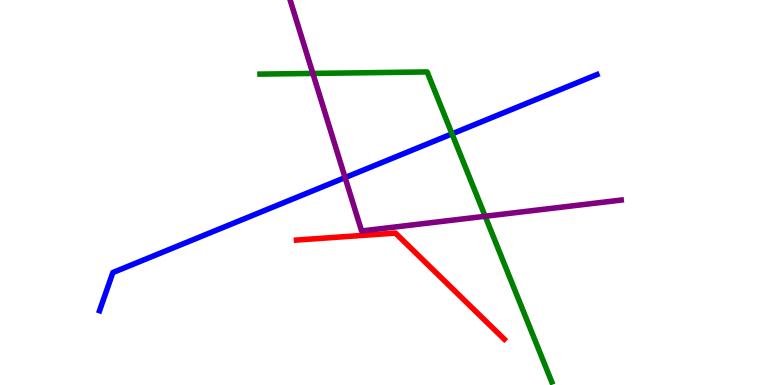[{'lines': ['blue', 'red'], 'intersections': []}, {'lines': ['green', 'red'], 'intersections': []}, {'lines': ['purple', 'red'], 'intersections': []}, {'lines': ['blue', 'green'], 'intersections': [{'x': 5.83, 'y': 6.52}]}, {'lines': ['blue', 'purple'], 'intersections': [{'x': 4.45, 'y': 5.39}]}, {'lines': ['green', 'purple'], 'intersections': [{'x': 4.04, 'y': 8.09}, {'x': 6.26, 'y': 4.38}]}]